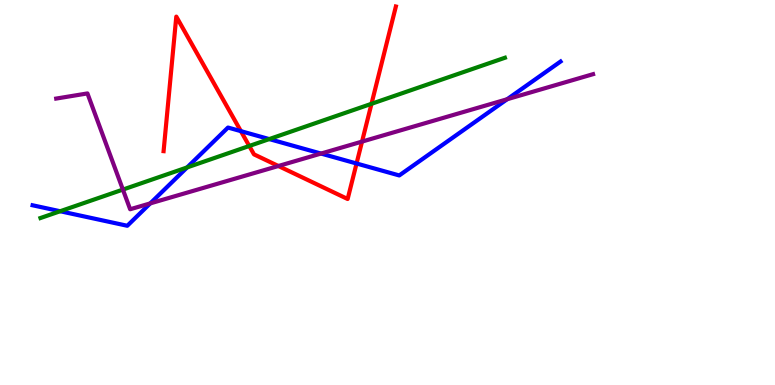[{'lines': ['blue', 'red'], 'intersections': [{'x': 3.11, 'y': 6.59}, {'x': 4.6, 'y': 5.75}]}, {'lines': ['green', 'red'], 'intersections': [{'x': 3.22, 'y': 6.21}, {'x': 4.79, 'y': 7.3}]}, {'lines': ['purple', 'red'], 'intersections': [{'x': 3.59, 'y': 5.69}, {'x': 4.67, 'y': 6.32}]}, {'lines': ['blue', 'green'], 'intersections': [{'x': 0.776, 'y': 4.51}, {'x': 2.41, 'y': 5.65}, {'x': 3.47, 'y': 6.39}]}, {'lines': ['blue', 'purple'], 'intersections': [{'x': 1.94, 'y': 4.72}, {'x': 4.14, 'y': 6.01}, {'x': 6.54, 'y': 7.42}]}, {'lines': ['green', 'purple'], 'intersections': [{'x': 1.59, 'y': 5.08}]}]